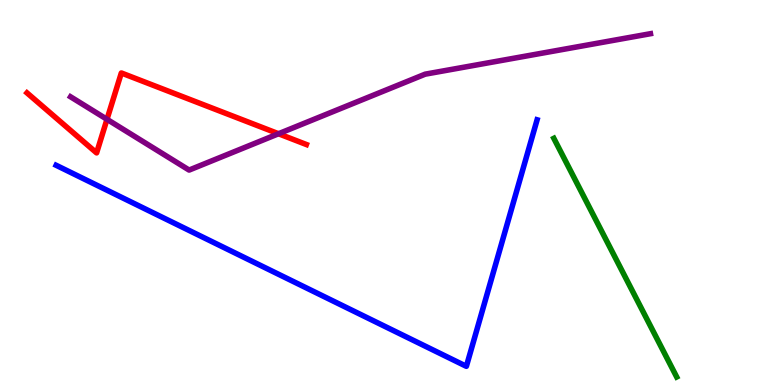[{'lines': ['blue', 'red'], 'intersections': []}, {'lines': ['green', 'red'], 'intersections': []}, {'lines': ['purple', 'red'], 'intersections': [{'x': 1.38, 'y': 6.9}, {'x': 3.59, 'y': 6.53}]}, {'lines': ['blue', 'green'], 'intersections': []}, {'lines': ['blue', 'purple'], 'intersections': []}, {'lines': ['green', 'purple'], 'intersections': []}]